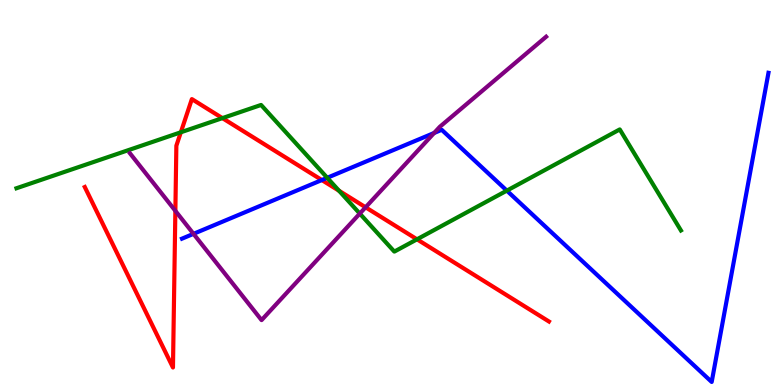[{'lines': ['blue', 'red'], 'intersections': [{'x': 4.15, 'y': 5.32}]}, {'lines': ['green', 'red'], 'intersections': [{'x': 2.33, 'y': 6.56}, {'x': 2.87, 'y': 6.93}, {'x': 4.37, 'y': 5.05}, {'x': 5.38, 'y': 3.78}]}, {'lines': ['purple', 'red'], 'intersections': [{'x': 2.26, 'y': 4.52}, {'x': 4.72, 'y': 4.62}]}, {'lines': ['blue', 'green'], 'intersections': [{'x': 4.22, 'y': 5.38}, {'x': 6.54, 'y': 5.05}]}, {'lines': ['blue', 'purple'], 'intersections': [{'x': 2.5, 'y': 3.93}, {'x': 5.6, 'y': 6.55}]}, {'lines': ['green', 'purple'], 'intersections': [{'x': 4.64, 'y': 4.45}]}]